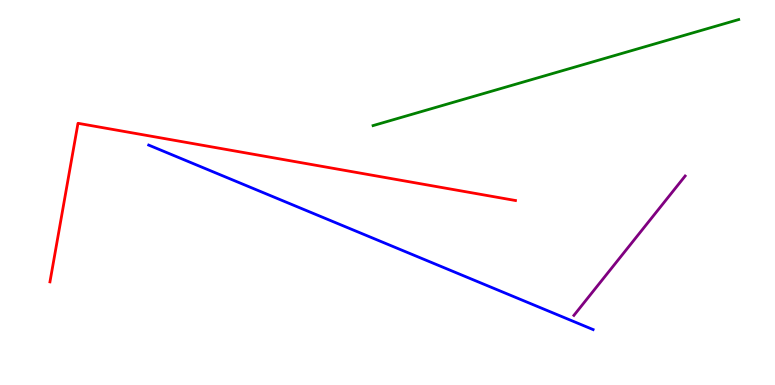[{'lines': ['blue', 'red'], 'intersections': []}, {'lines': ['green', 'red'], 'intersections': []}, {'lines': ['purple', 'red'], 'intersections': []}, {'lines': ['blue', 'green'], 'intersections': []}, {'lines': ['blue', 'purple'], 'intersections': []}, {'lines': ['green', 'purple'], 'intersections': []}]